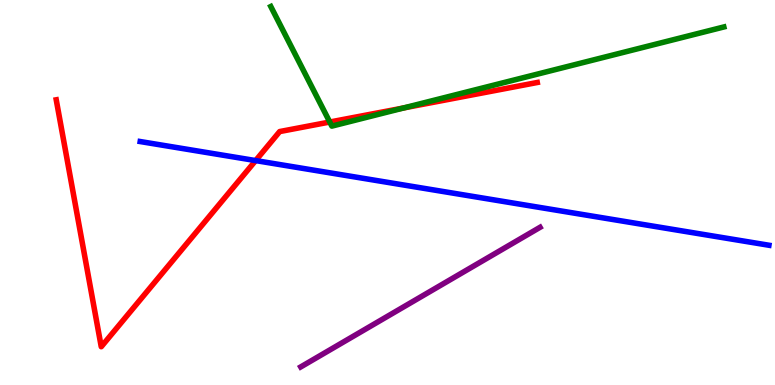[{'lines': ['blue', 'red'], 'intersections': [{'x': 3.3, 'y': 5.83}]}, {'lines': ['green', 'red'], 'intersections': [{'x': 4.25, 'y': 6.83}, {'x': 5.21, 'y': 7.2}]}, {'lines': ['purple', 'red'], 'intersections': []}, {'lines': ['blue', 'green'], 'intersections': []}, {'lines': ['blue', 'purple'], 'intersections': []}, {'lines': ['green', 'purple'], 'intersections': []}]